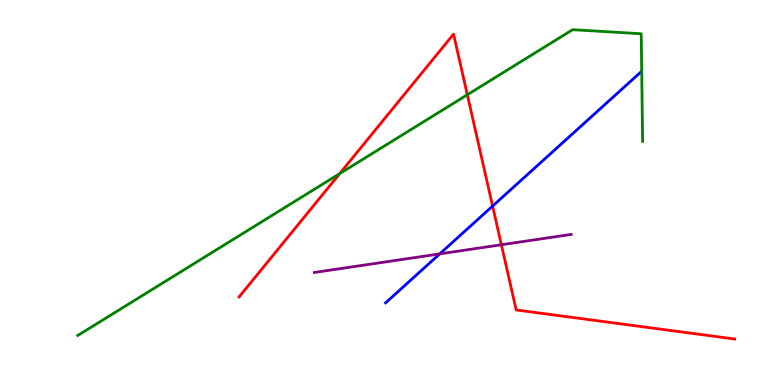[{'lines': ['blue', 'red'], 'intersections': [{'x': 6.36, 'y': 4.65}]}, {'lines': ['green', 'red'], 'intersections': [{'x': 4.38, 'y': 5.49}, {'x': 6.03, 'y': 7.54}]}, {'lines': ['purple', 'red'], 'intersections': [{'x': 6.47, 'y': 3.64}]}, {'lines': ['blue', 'green'], 'intersections': []}, {'lines': ['blue', 'purple'], 'intersections': [{'x': 5.67, 'y': 3.41}]}, {'lines': ['green', 'purple'], 'intersections': []}]